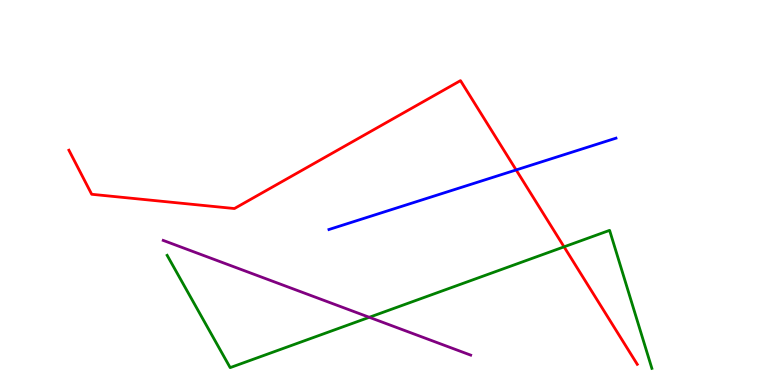[{'lines': ['blue', 'red'], 'intersections': [{'x': 6.66, 'y': 5.59}]}, {'lines': ['green', 'red'], 'intersections': [{'x': 7.28, 'y': 3.59}]}, {'lines': ['purple', 'red'], 'intersections': []}, {'lines': ['blue', 'green'], 'intersections': []}, {'lines': ['blue', 'purple'], 'intersections': []}, {'lines': ['green', 'purple'], 'intersections': [{'x': 4.76, 'y': 1.76}]}]